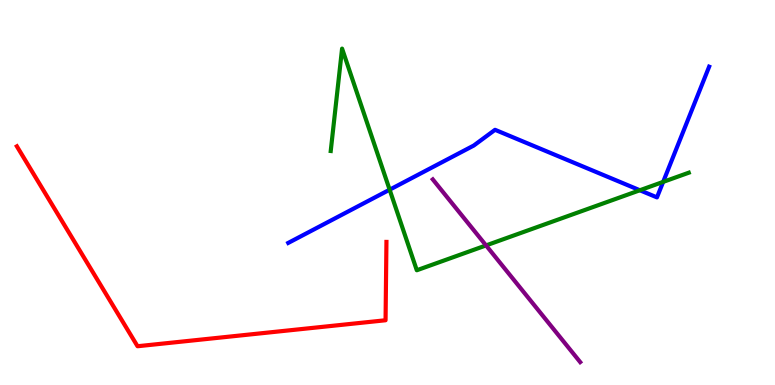[{'lines': ['blue', 'red'], 'intersections': []}, {'lines': ['green', 'red'], 'intersections': []}, {'lines': ['purple', 'red'], 'intersections': []}, {'lines': ['blue', 'green'], 'intersections': [{'x': 5.03, 'y': 5.07}, {'x': 8.26, 'y': 5.06}, {'x': 8.56, 'y': 5.28}]}, {'lines': ['blue', 'purple'], 'intersections': []}, {'lines': ['green', 'purple'], 'intersections': [{'x': 6.27, 'y': 3.63}]}]